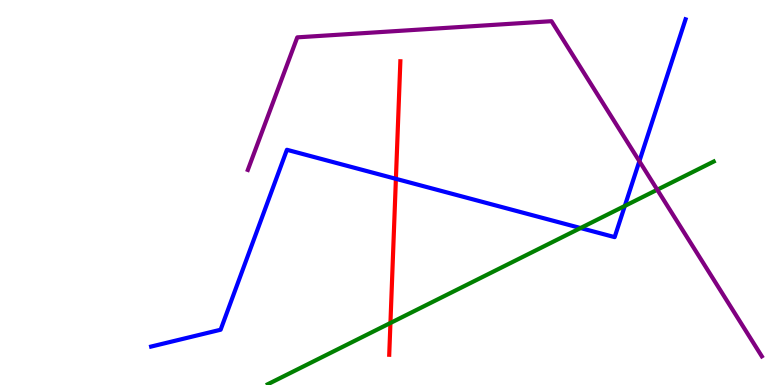[{'lines': ['blue', 'red'], 'intersections': [{'x': 5.11, 'y': 5.36}]}, {'lines': ['green', 'red'], 'intersections': [{'x': 5.04, 'y': 1.61}]}, {'lines': ['purple', 'red'], 'intersections': []}, {'lines': ['blue', 'green'], 'intersections': [{'x': 7.49, 'y': 4.08}, {'x': 8.06, 'y': 4.65}]}, {'lines': ['blue', 'purple'], 'intersections': [{'x': 8.25, 'y': 5.81}]}, {'lines': ['green', 'purple'], 'intersections': [{'x': 8.48, 'y': 5.07}]}]